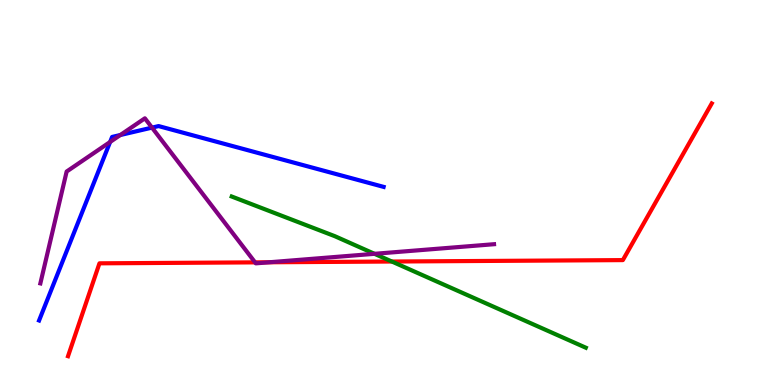[{'lines': ['blue', 'red'], 'intersections': []}, {'lines': ['green', 'red'], 'intersections': [{'x': 5.06, 'y': 3.21}]}, {'lines': ['purple', 'red'], 'intersections': [{'x': 3.29, 'y': 3.19}, {'x': 3.47, 'y': 3.19}]}, {'lines': ['blue', 'green'], 'intersections': []}, {'lines': ['blue', 'purple'], 'intersections': [{'x': 1.42, 'y': 6.31}, {'x': 1.55, 'y': 6.49}, {'x': 1.96, 'y': 6.69}]}, {'lines': ['green', 'purple'], 'intersections': [{'x': 4.83, 'y': 3.41}]}]